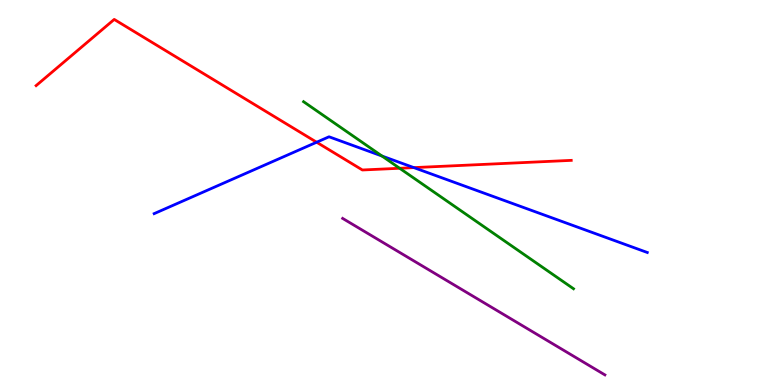[{'lines': ['blue', 'red'], 'intersections': [{'x': 4.09, 'y': 6.31}, {'x': 5.34, 'y': 5.65}]}, {'lines': ['green', 'red'], 'intersections': [{'x': 5.16, 'y': 5.63}]}, {'lines': ['purple', 'red'], 'intersections': []}, {'lines': ['blue', 'green'], 'intersections': [{'x': 4.93, 'y': 5.95}]}, {'lines': ['blue', 'purple'], 'intersections': []}, {'lines': ['green', 'purple'], 'intersections': []}]